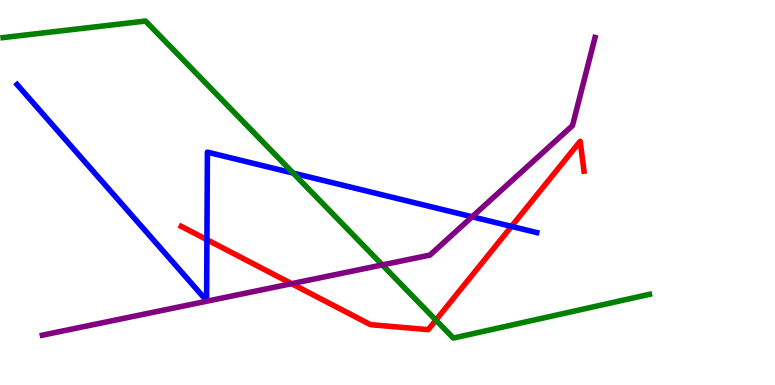[{'lines': ['blue', 'red'], 'intersections': [{'x': 2.67, 'y': 3.77}, {'x': 6.6, 'y': 4.12}]}, {'lines': ['green', 'red'], 'intersections': [{'x': 5.62, 'y': 1.69}]}, {'lines': ['purple', 'red'], 'intersections': [{'x': 3.76, 'y': 2.63}]}, {'lines': ['blue', 'green'], 'intersections': [{'x': 3.78, 'y': 5.5}]}, {'lines': ['blue', 'purple'], 'intersections': [{'x': 6.09, 'y': 4.37}]}, {'lines': ['green', 'purple'], 'intersections': [{'x': 4.93, 'y': 3.12}]}]